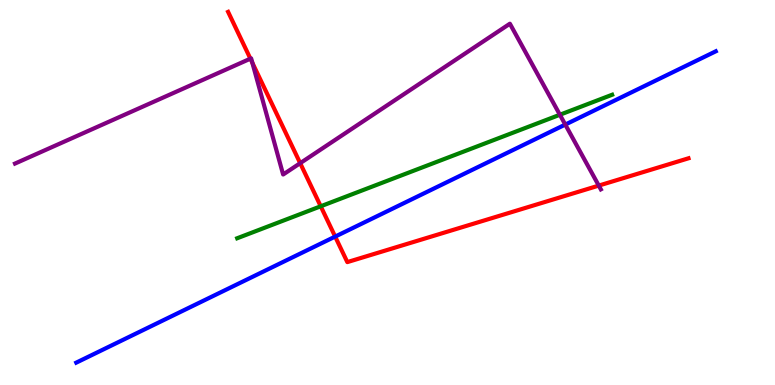[{'lines': ['blue', 'red'], 'intersections': [{'x': 4.32, 'y': 3.85}]}, {'lines': ['green', 'red'], 'intersections': [{'x': 4.14, 'y': 4.64}]}, {'lines': ['purple', 'red'], 'intersections': [{'x': 3.23, 'y': 8.48}, {'x': 3.26, 'y': 8.37}, {'x': 3.87, 'y': 5.76}, {'x': 7.73, 'y': 5.18}]}, {'lines': ['blue', 'green'], 'intersections': []}, {'lines': ['blue', 'purple'], 'intersections': [{'x': 7.29, 'y': 6.76}]}, {'lines': ['green', 'purple'], 'intersections': [{'x': 7.22, 'y': 7.02}]}]